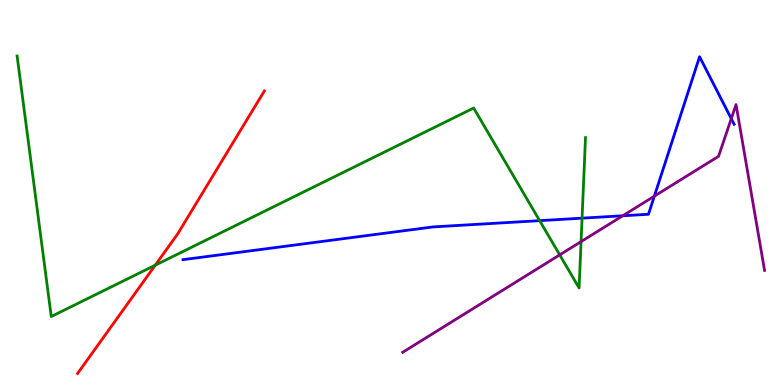[{'lines': ['blue', 'red'], 'intersections': []}, {'lines': ['green', 'red'], 'intersections': [{'x': 2.0, 'y': 3.11}]}, {'lines': ['purple', 'red'], 'intersections': []}, {'lines': ['blue', 'green'], 'intersections': [{'x': 6.96, 'y': 4.27}, {'x': 7.51, 'y': 4.33}]}, {'lines': ['blue', 'purple'], 'intersections': [{'x': 8.04, 'y': 4.4}, {'x': 8.44, 'y': 4.91}, {'x': 9.44, 'y': 6.92}]}, {'lines': ['green', 'purple'], 'intersections': [{'x': 7.22, 'y': 3.38}, {'x': 7.5, 'y': 3.72}]}]